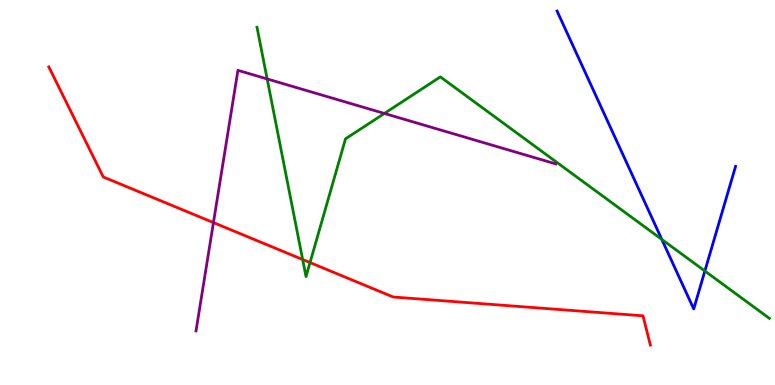[{'lines': ['blue', 'red'], 'intersections': []}, {'lines': ['green', 'red'], 'intersections': [{'x': 3.91, 'y': 3.26}, {'x': 4.0, 'y': 3.18}]}, {'lines': ['purple', 'red'], 'intersections': [{'x': 2.75, 'y': 4.22}]}, {'lines': ['blue', 'green'], 'intersections': [{'x': 8.54, 'y': 3.78}, {'x': 9.09, 'y': 2.96}]}, {'lines': ['blue', 'purple'], 'intersections': []}, {'lines': ['green', 'purple'], 'intersections': [{'x': 3.45, 'y': 7.95}, {'x': 4.96, 'y': 7.05}]}]